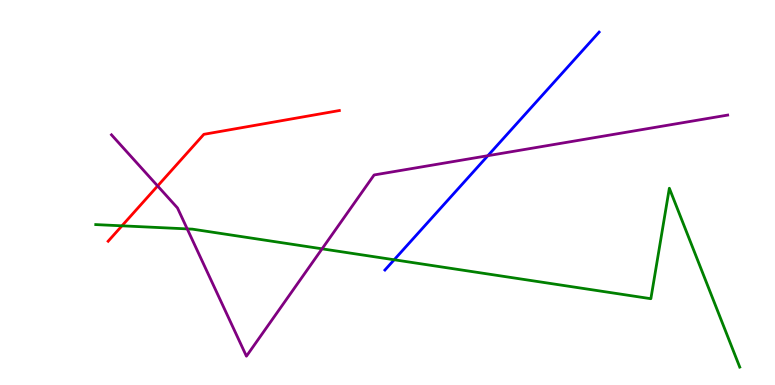[{'lines': ['blue', 'red'], 'intersections': []}, {'lines': ['green', 'red'], 'intersections': [{'x': 1.57, 'y': 4.13}]}, {'lines': ['purple', 'red'], 'intersections': [{'x': 2.03, 'y': 5.17}]}, {'lines': ['blue', 'green'], 'intersections': [{'x': 5.09, 'y': 3.25}]}, {'lines': ['blue', 'purple'], 'intersections': [{'x': 6.3, 'y': 5.96}]}, {'lines': ['green', 'purple'], 'intersections': [{'x': 2.42, 'y': 4.05}, {'x': 4.16, 'y': 3.54}]}]